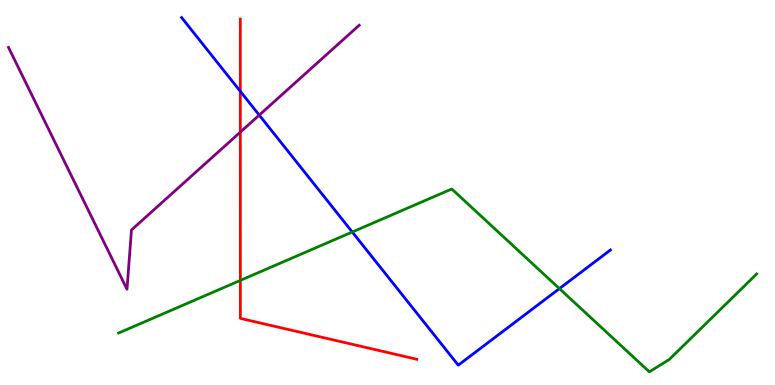[{'lines': ['blue', 'red'], 'intersections': [{'x': 3.1, 'y': 7.63}]}, {'lines': ['green', 'red'], 'intersections': [{'x': 3.1, 'y': 2.72}]}, {'lines': ['purple', 'red'], 'intersections': [{'x': 3.1, 'y': 6.57}]}, {'lines': ['blue', 'green'], 'intersections': [{'x': 4.55, 'y': 3.97}, {'x': 7.22, 'y': 2.5}]}, {'lines': ['blue', 'purple'], 'intersections': [{'x': 3.35, 'y': 7.01}]}, {'lines': ['green', 'purple'], 'intersections': []}]